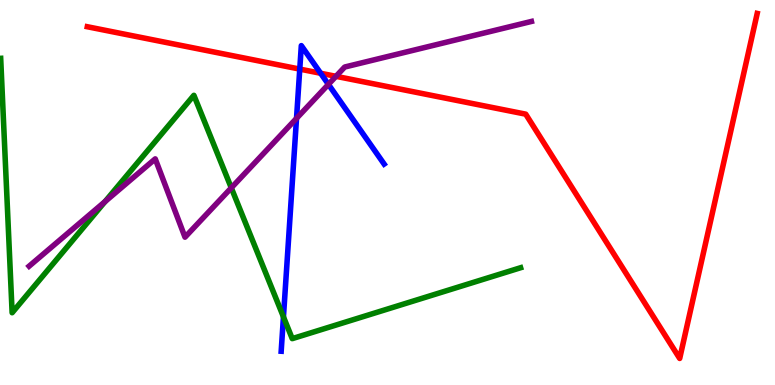[{'lines': ['blue', 'red'], 'intersections': [{'x': 3.87, 'y': 8.21}, {'x': 4.14, 'y': 8.1}]}, {'lines': ['green', 'red'], 'intersections': []}, {'lines': ['purple', 'red'], 'intersections': [{'x': 4.34, 'y': 8.02}]}, {'lines': ['blue', 'green'], 'intersections': [{'x': 3.66, 'y': 1.77}]}, {'lines': ['blue', 'purple'], 'intersections': [{'x': 3.83, 'y': 6.93}, {'x': 4.24, 'y': 7.81}]}, {'lines': ['green', 'purple'], 'intersections': [{'x': 1.36, 'y': 4.76}, {'x': 2.98, 'y': 5.12}]}]